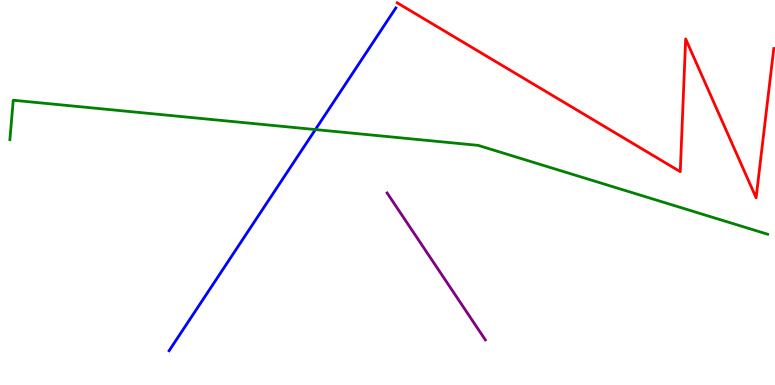[{'lines': ['blue', 'red'], 'intersections': []}, {'lines': ['green', 'red'], 'intersections': []}, {'lines': ['purple', 'red'], 'intersections': []}, {'lines': ['blue', 'green'], 'intersections': [{'x': 4.07, 'y': 6.63}]}, {'lines': ['blue', 'purple'], 'intersections': []}, {'lines': ['green', 'purple'], 'intersections': []}]